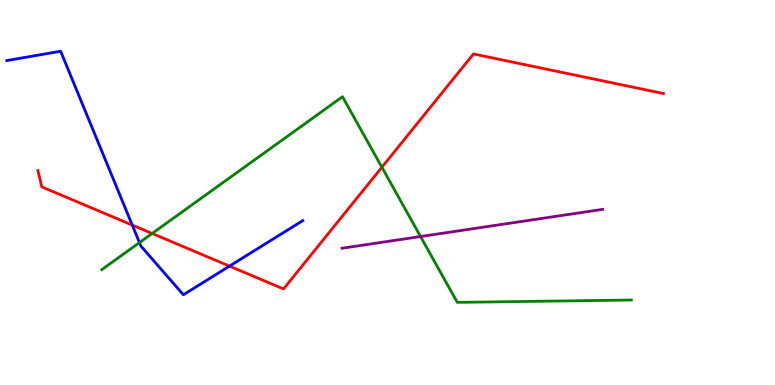[{'lines': ['blue', 'red'], 'intersections': [{'x': 1.71, 'y': 4.15}, {'x': 2.96, 'y': 3.09}]}, {'lines': ['green', 'red'], 'intersections': [{'x': 1.96, 'y': 3.94}, {'x': 4.93, 'y': 5.66}]}, {'lines': ['purple', 'red'], 'intersections': []}, {'lines': ['blue', 'green'], 'intersections': [{'x': 1.8, 'y': 3.7}]}, {'lines': ['blue', 'purple'], 'intersections': []}, {'lines': ['green', 'purple'], 'intersections': [{'x': 5.43, 'y': 3.86}]}]